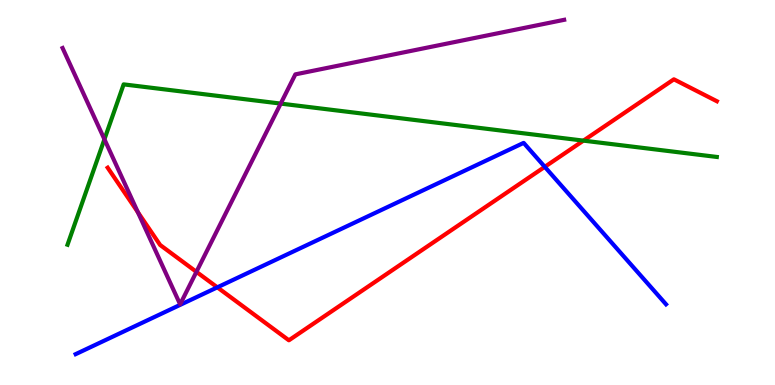[{'lines': ['blue', 'red'], 'intersections': [{'x': 2.8, 'y': 2.54}, {'x': 7.03, 'y': 5.67}]}, {'lines': ['green', 'red'], 'intersections': [{'x': 7.53, 'y': 6.35}]}, {'lines': ['purple', 'red'], 'intersections': [{'x': 1.78, 'y': 4.49}, {'x': 2.53, 'y': 2.94}]}, {'lines': ['blue', 'green'], 'intersections': []}, {'lines': ['blue', 'purple'], 'intersections': []}, {'lines': ['green', 'purple'], 'intersections': [{'x': 1.35, 'y': 6.38}, {'x': 3.62, 'y': 7.31}]}]